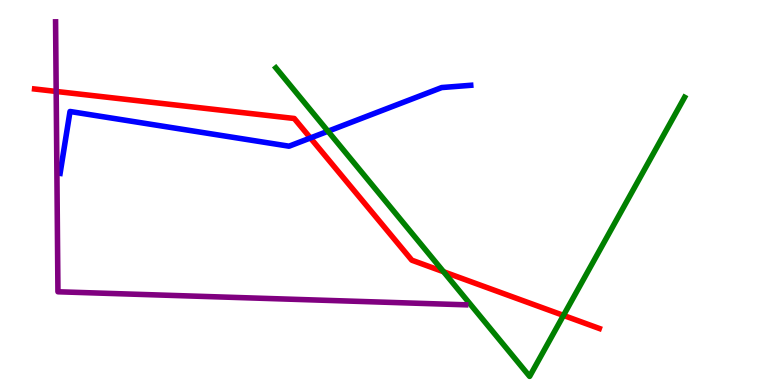[{'lines': ['blue', 'red'], 'intersections': [{'x': 4.01, 'y': 6.42}]}, {'lines': ['green', 'red'], 'intersections': [{'x': 5.72, 'y': 2.94}, {'x': 7.27, 'y': 1.81}]}, {'lines': ['purple', 'red'], 'intersections': [{'x': 0.725, 'y': 7.62}]}, {'lines': ['blue', 'green'], 'intersections': [{'x': 4.23, 'y': 6.59}]}, {'lines': ['blue', 'purple'], 'intersections': []}, {'lines': ['green', 'purple'], 'intersections': []}]